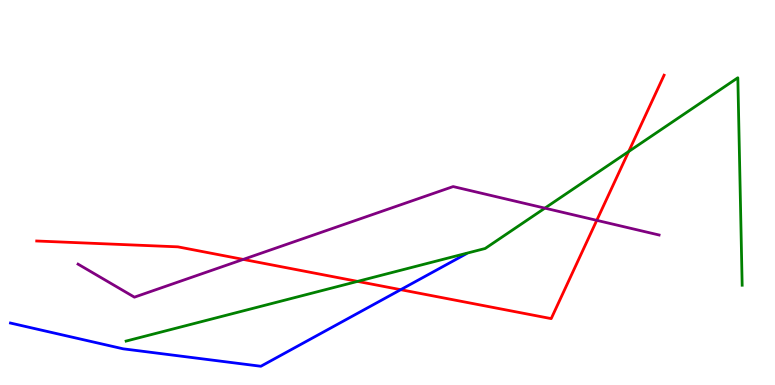[{'lines': ['blue', 'red'], 'intersections': [{'x': 5.17, 'y': 2.48}]}, {'lines': ['green', 'red'], 'intersections': [{'x': 4.61, 'y': 2.69}, {'x': 8.11, 'y': 6.06}]}, {'lines': ['purple', 'red'], 'intersections': [{'x': 3.14, 'y': 3.26}, {'x': 7.7, 'y': 4.28}]}, {'lines': ['blue', 'green'], 'intersections': []}, {'lines': ['blue', 'purple'], 'intersections': []}, {'lines': ['green', 'purple'], 'intersections': [{'x': 7.03, 'y': 4.59}]}]